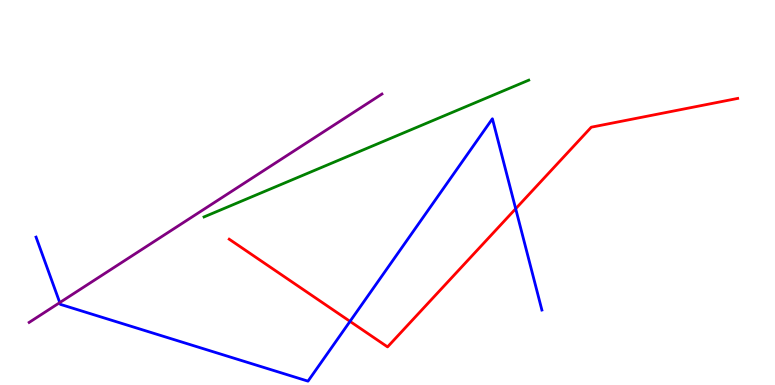[{'lines': ['blue', 'red'], 'intersections': [{'x': 4.52, 'y': 1.65}, {'x': 6.65, 'y': 4.58}]}, {'lines': ['green', 'red'], 'intersections': []}, {'lines': ['purple', 'red'], 'intersections': []}, {'lines': ['blue', 'green'], 'intersections': []}, {'lines': ['blue', 'purple'], 'intersections': [{'x': 0.771, 'y': 2.14}]}, {'lines': ['green', 'purple'], 'intersections': []}]